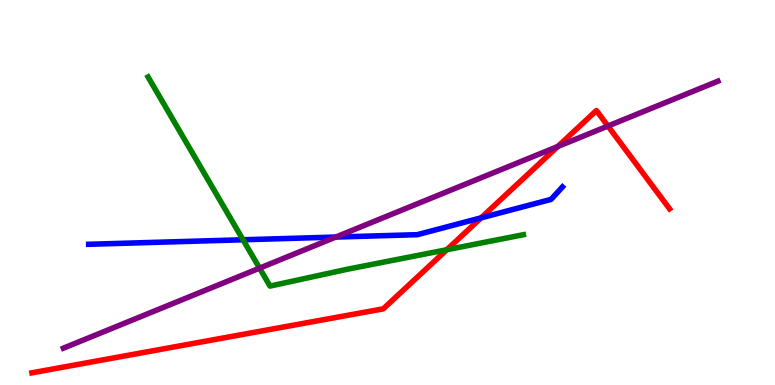[{'lines': ['blue', 'red'], 'intersections': [{'x': 6.21, 'y': 4.34}]}, {'lines': ['green', 'red'], 'intersections': [{'x': 5.77, 'y': 3.51}]}, {'lines': ['purple', 'red'], 'intersections': [{'x': 7.2, 'y': 6.2}, {'x': 7.84, 'y': 6.73}]}, {'lines': ['blue', 'green'], 'intersections': [{'x': 3.14, 'y': 3.77}]}, {'lines': ['blue', 'purple'], 'intersections': [{'x': 4.33, 'y': 3.84}]}, {'lines': ['green', 'purple'], 'intersections': [{'x': 3.35, 'y': 3.04}]}]